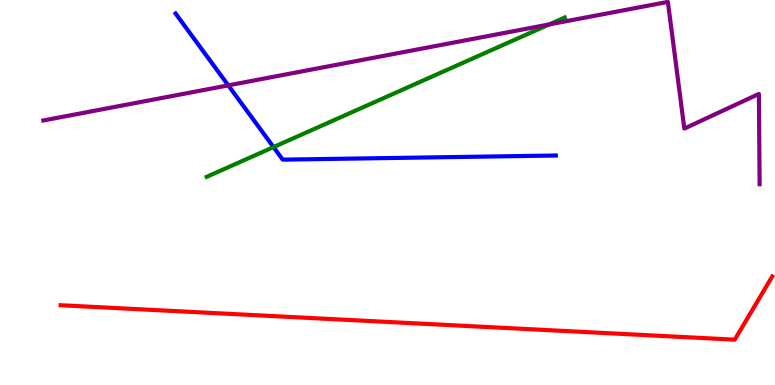[{'lines': ['blue', 'red'], 'intersections': []}, {'lines': ['green', 'red'], 'intersections': []}, {'lines': ['purple', 'red'], 'intersections': []}, {'lines': ['blue', 'green'], 'intersections': [{'x': 3.53, 'y': 6.18}]}, {'lines': ['blue', 'purple'], 'intersections': [{'x': 2.95, 'y': 7.78}]}, {'lines': ['green', 'purple'], 'intersections': [{'x': 7.09, 'y': 9.37}]}]